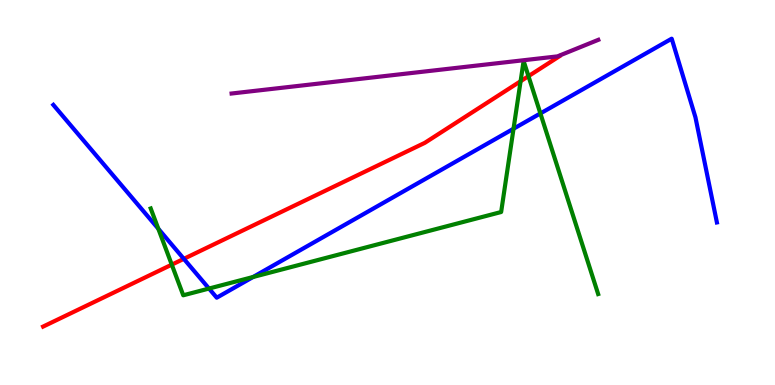[{'lines': ['blue', 'red'], 'intersections': [{'x': 2.37, 'y': 3.28}]}, {'lines': ['green', 'red'], 'intersections': [{'x': 2.22, 'y': 3.13}, {'x': 6.72, 'y': 7.89}, {'x': 6.82, 'y': 8.02}]}, {'lines': ['purple', 'red'], 'intersections': []}, {'lines': ['blue', 'green'], 'intersections': [{'x': 2.04, 'y': 4.06}, {'x': 2.7, 'y': 2.51}, {'x': 3.27, 'y': 2.81}, {'x': 6.63, 'y': 6.66}, {'x': 6.97, 'y': 7.05}]}, {'lines': ['blue', 'purple'], 'intersections': []}, {'lines': ['green', 'purple'], 'intersections': []}]